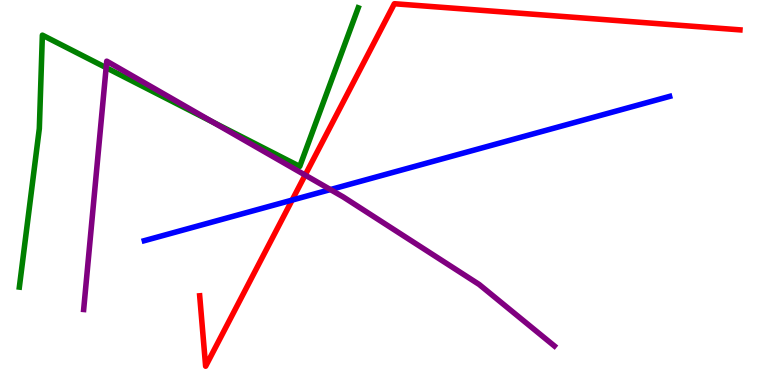[{'lines': ['blue', 'red'], 'intersections': [{'x': 3.77, 'y': 4.8}]}, {'lines': ['green', 'red'], 'intersections': []}, {'lines': ['purple', 'red'], 'intersections': [{'x': 3.94, 'y': 5.45}]}, {'lines': ['blue', 'green'], 'intersections': []}, {'lines': ['blue', 'purple'], 'intersections': [{'x': 4.26, 'y': 5.08}]}, {'lines': ['green', 'purple'], 'intersections': [{'x': 1.37, 'y': 8.24}, {'x': 2.75, 'y': 6.83}]}]